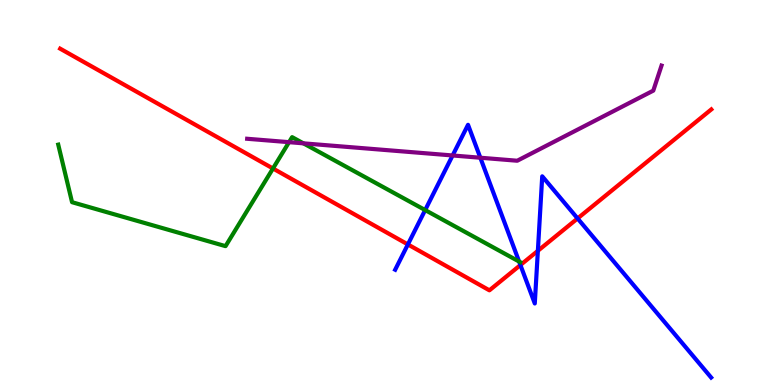[{'lines': ['blue', 'red'], 'intersections': [{'x': 5.26, 'y': 3.65}, {'x': 6.72, 'y': 3.12}, {'x': 6.94, 'y': 3.49}, {'x': 7.45, 'y': 4.33}]}, {'lines': ['green', 'red'], 'intersections': [{'x': 3.52, 'y': 5.62}]}, {'lines': ['purple', 'red'], 'intersections': []}, {'lines': ['blue', 'green'], 'intersections': [{'x': 5.49, 'y': 4.54}, {'x': 6.7, 'y': 3.21}]}, {'lines': ['blue', 'purple'], 'intersections': [{'x': 5.84, 'y': 5.96}, {'x': 6.2, 'y': 5.9}]}, {'lines': ['green', 'purple'], 'intersections': [{'x': 3.73, 'y': 6.31}, {'x': 3.91, 'y': 6.28}]}]